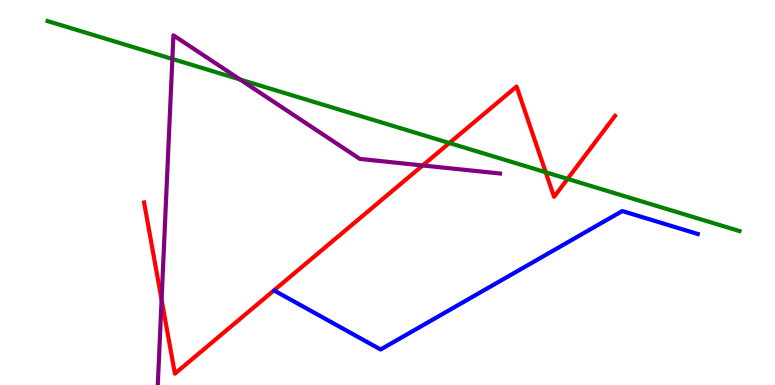[{'lines': ['blue', 'red'], 'intersections': []}, {'lines': ['green', 'red'], 'intersections': [{'x': 5.8, 'y': 6.29}, {'x': 7.04, 'y': 5.53}, {'x': 7.32, 'y': 5.35}]}, {'lines': ['purple', 'red'], 'intersections': [{'x': 2.09, 'y': 2.21}, {'x': 5.45, 'y': 5.7}]}, {'lines': ['blue', 'green'], 'intersections': []}, {'lines': ['blue', 'purple'], 'intersections': []}, {'lines': ['green', 'purple'], 'intersections': [{'x': 2.22, 'y': 8.47}, {'x': 3.1, 'y': 7.94}]}]